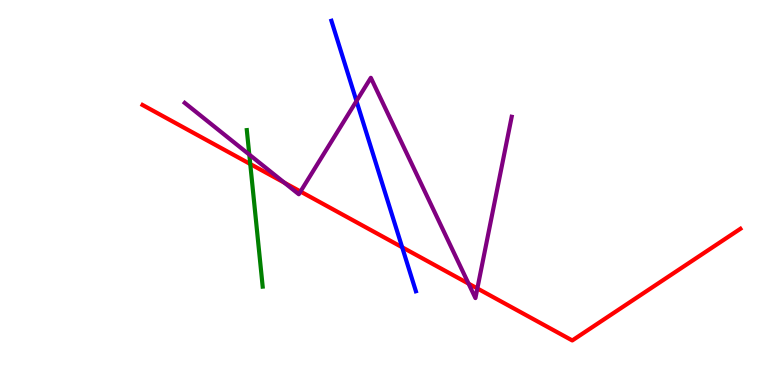[{'lines': ['blue', 'red'], 'intersections': [{'x': 5.19, 'y': 3.58}]}, {'lines': ['green', 'red'], 'intersections': [{'x': 3.23, 'y': 5.74}]}, {'lines': ['purple', 'red'], 'intersections': [{'x': 3.67, 'y': 5.25}, {'x': 3.88, 'y': 5.03}, {'x': 6.05, 'y': 2.63}, {'x': 6.16, 'y': 2.51}]}, {'lines': ['blue', 'green'], 'intersections': []}, {'lines': ['blue', 'purple'], 'intersections': [{'x': 4.6, 'y': 7.38}]}, {'lines': ['green', 'purple'], 'intersections': [{'x': 3.22, 'y': 5.98}]}]